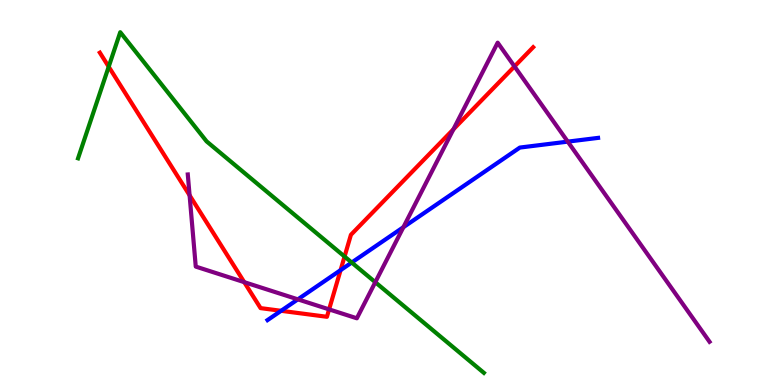[{'lines': ['blue', 'red'], 'intersections': [{'x': 3.63, 'y': 1.93}, {'x': 4.39, 'y': 2.98}]}, {'lines': ['green', 'red'], 'intersections': [{'x': 1.4, 'y': 8.27}, {'x': 4.45, 'y': 3.34}]}, {'lines': ['purple', 'red'], 'intersections': [{'x': 2.45, 'y': 4.93}, {'x': 3.15, 'y': 2.67}, {'x': 4.25, 'y': 1.96}, {'x': 5.85, 'y': 6.64}, {'x': 6.64, 'y': 8.27}]}, {'lines': ['blue', 'green'], 'intersections': [{'x': 4.54, 'y': 3.18}]}, {'lines': ['blue', 'purple'], 'intersections': [{'x': 3.84, 'y': 2.22}, {'x': 5.21, 'y': 4.1}, {'x': 7.33, 'y': 6.32}]}, {'lines': ['green', 'purple'], 'intersections': [{'x': 4.84, 'y': 2.67}]}]